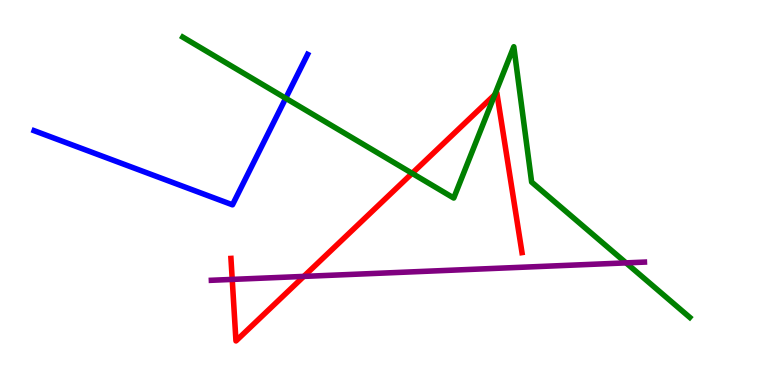[{'lines': ['blue', 'red'], 'intersections': []}, {'lines': ['green', 'red'], 'intersections': [{'x': 5.32, 'y': 5.5}, {'x': 6.38, 'y': 7.54}]}, {'lines': ['purple', 'red'], 'intersections': [{'x': 3.0, 'y': 2.74}, {'x': 3.92, 'y': 2.82}]}, {'lines': ['blue', 'green'], 'intersections': [{'x': 3.69, 'y': 7.45}]}, {'lines': ['blue', 'purple'], 'intersections': []}, {'lines': ['green', 'purple'], 'intersections': [{'x': 8.08, 'y': 3.17}]}]